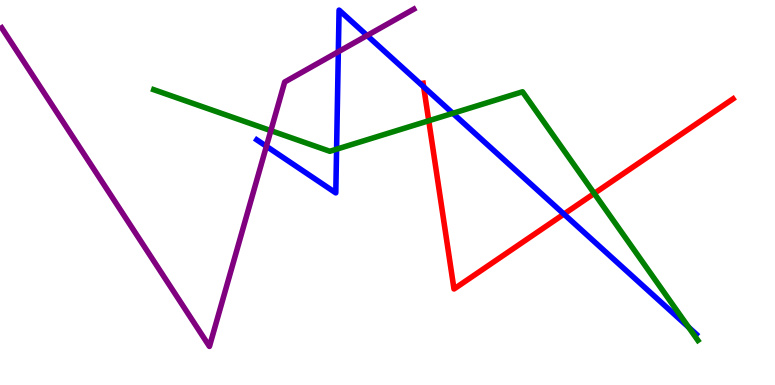[{'lines': ['blue', 'red'], 'intersections': [{'x': 5.47, 'y': 7.74}, {'x': 7.28, 'y': 4.44}]}, {'lines': ['green', 'red'], 'intersections': [{'x': 5.53, 'y': 6.86}, {'x': 7.67, 'y': 4.98}]}, {'lines': ['purple', 'red'], 'intersections': []}, {'lines': ['blue', 'green'], 'intersections': [{'x': 4.34, 'y': 6.12}, {'x': 5.84, 'y': 7.06}, {'x': 8.89, 'y': 1.5}]}, {'lines': ['blue', 'purple'], 'intersections': [{'x': 3.44, 'y': 6.2}, {'x': 4.37, 'y': 8.66}, {'x': 4.74, 'y': 9.08}]}, {'lines': ['green', 'purple'], 'intersections': [{'x': 3.49, 'y': 6.61}]}]